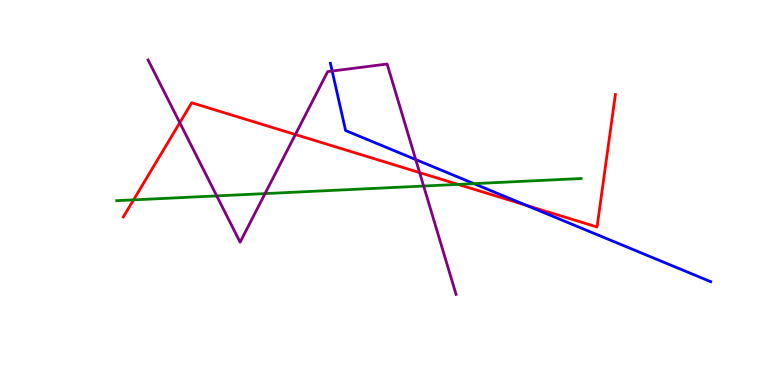[{'lines': ['blue', 'red'], 'intersections': [{'x': 6.79, 'y': 4.67}]}, {'lines': ['green', 'red'], 'intersections': [{'x': 1.72, 'y': 4.81}, {'x': 5.91, 'y': 5.21}]}, {'lines': ['purple', 'red'], 'intersections': [{'x': 2.32, 'y': 6.81}, {'x': 3.81, 'y': 6.51}, {'x': 5.41, 'y': 5.52}]}, {'lines': ['blue', 'green'], 'intersections': [{'x': 6.11, 'y': 5.23}]}, {'lines': ['blue', 'purple'], 'intersections': [{'x': 4.29, 'y': 8.15}, {'x': 5.36, 'y': 5.86}]}, {'lines': ['green', 'purple'], 'intersections': [{'x': 2.8, 'y': 4.91}, {'x': 3.42, 'y': 4.97}, {'x': 5.47, 'y': 5.17}]}]